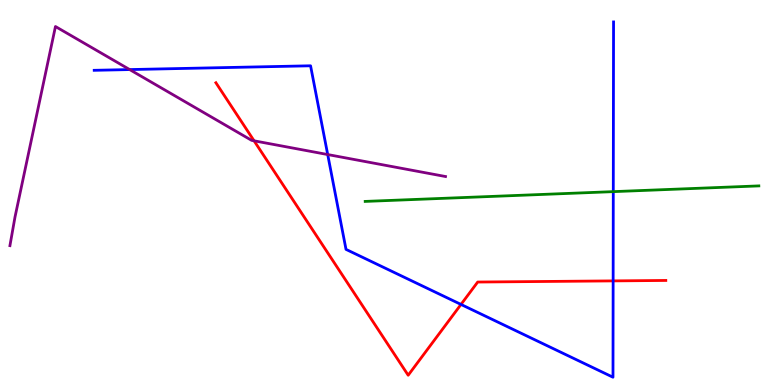[{'lines': ['blue', 'red'], 'intersections': [{'x': 5.95, 'y': 2.09}, {'x': 7.91, 'y': 2.7}]}, {'lines': ['green', 'red'], 'intersections': []}, {'lines': ['purple', 'red'], 'intersections': [{'x': 3.28, 'y': 6.34}]}, {'lines': ['blue', 'green'], 'intersections': [{'x': 7.91, 'y': 5.02}]}, {'lines': ['blue', 'purple'], 'intersections': [{'x': 1.67, 'y': 8.19}, {'x': 4.23, 'y': 5.99}]}, {'lines': ['green', 'purple'], 'intersections': []}]